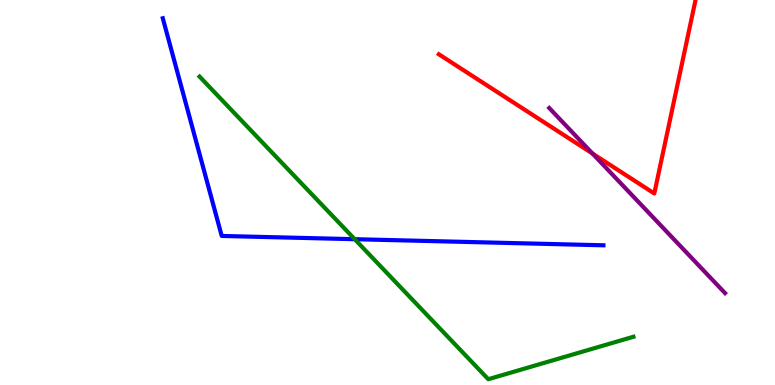[{'lines': ['blue', 'red'], 'intersections': []}, {'lines': ['green', 'red'], 'intersections': []}, {'lines': ['purple', 'red'], 'intersections': [{'x': 7.65, 'y': 6.01}]}, {'lines': ['blue', 'green'], 'intersections': [{'x': 4.58, 'y': 3.79}]}, {'lines': ['blue', 'purple'], 'intersections': []}, {'lines': ['green', 'purple'], 'intersections': []}]